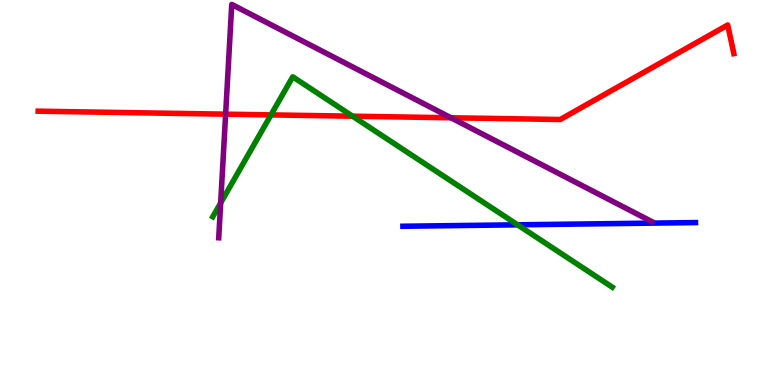[{'lines': ['blue', 'red'], 'intersections': []}, {'lines': ['green', 'red'], 'intersections': [{'x': 3.5, 'y': 7.02}, {'x': 4.55, 'y': 6.98}]}, {'lines': ['purple', 'red'], 'intersections': [{'x': 2.91, 'y': 7.03}, {'x': 5.82, 'y': 6.94}]}, {'lines': ['blue', 'green'], 'intersections': [{'x': 6.68, 'y': 4.16}]}, {'lines': ['blue', 'purple'], 'intersections': []}, {'lines': ['green', 'purple'], 'intersections': [{'x': 2.85, 'y': 4.73}]}]